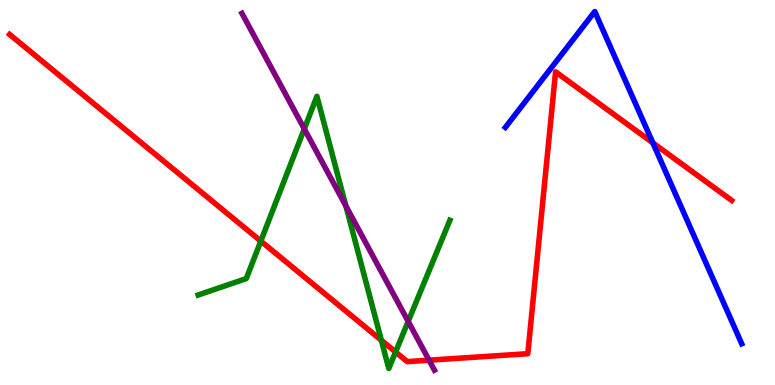[{'lines': ['blue', 'red'], 'intersections': [{'x': 8.42, 'y': 6.29}]}, {'lines': ['green', 'red'], 'intersections': [{'x': 3.37, 'y': 3.74}, {'x': 4.92, 'y': 1.16}, {'x': 5.1, 'y': 0.858}]}, {'lines': ['purple', 'red'], 'intersections': [{'x': 5.54, 'y': 0.645}]}, {'lines': ['blue', 'green'], 'intersections': []}, {'lines': ['blue', 'purple'], 'intersections': []}, {'lines': ['green', 'purple'], 'intersections': [{'x': 3.93, 'y': 6.65}, {'x': 4.46, 'y': 4.65}, {'x': 5.27, 'y': 1.65}]}]